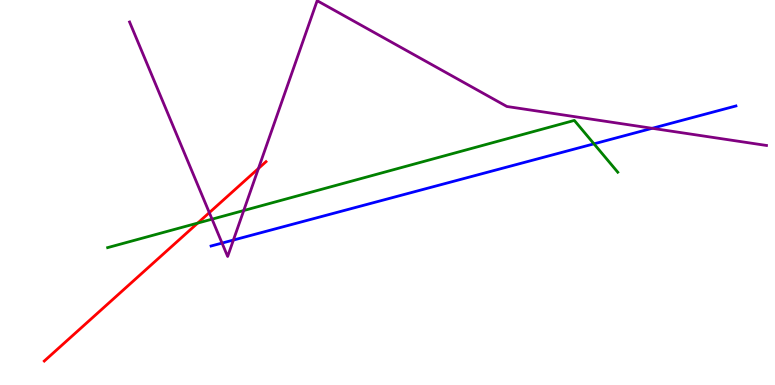[{'lines': ['blue', 'red'], 'intersections': []}, {'lines': ['green', 'red'], 'intersections': [{'x': 2.55, 'y': 4.21}]}, {'lines': ['purple', 'red'], 'intersections': [{'x': 2.7, 'y': 4.48}, {'x': 3.33, 'y': 5.62}]}, {'lines': ['blue', 'green'], 'intersections': [{'x': 7.66, 'y': 6.26}]}, {'lines': ['blue', 'purple'], 'intersections': [{'x': 2.87, 'y': 3.69}, {'x': 3.01, 'y': 3.76}, {'x': 8.42, 'y': 6.67}]}, {'lines': ['green', 'purple'], 'intersections': [{'x': 2.74, 'y': 4.31}, {'x': 3.14, 'y': 4.53}]}]